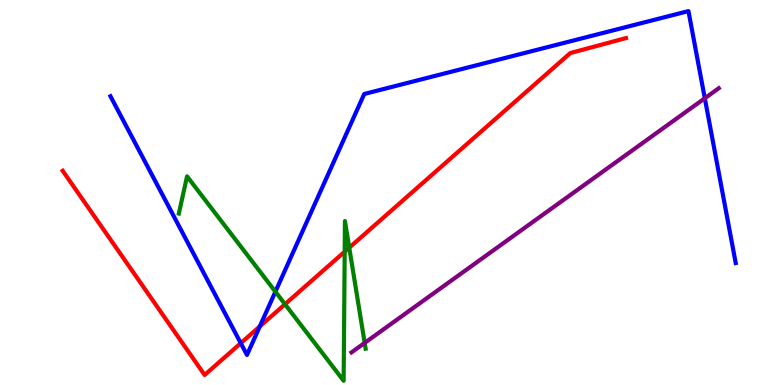[{'lines': ['blue', 'red'], 'intersections': [{'x': 3.11, 'y': 1.09}, {'x': 3.35, 'y': 1.52}]}, {'lines': ['green', 'red'], 'intersections': [{'x': 3.68, 'y': 2.1}, {'x': 4.45, 'y': 3.46}, {'x': 4.51, 'y': 3.57}]}, {'lines': ['purple', 'red'], 'intersections': []}, {'lines': ['blue', 'green'], 'intersections': [{'x': 3.55, 'y': 2.42}]}, {'lines': ['blue', 'purple'], 'intersections': [{'x': 9.09, 'y': 7.45}]}, {'lines': ['green', 'purple'], 'intersections': [{'x': 4.71, 'y': 1.09}]}]